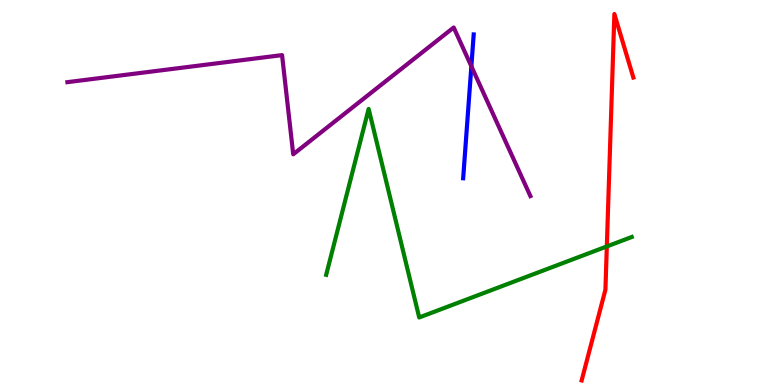[{'lines': ['blue', 'red'], 'intersections': []}, {'lines': ['green', 'red'], 'intersections': [{'x': 7.83, 'y': 3.6}]}, {'lines': ['purple', 'red'], 'intersections': []}, {'lines': ['blue', 'green'], 'intersections': []}, {'lines': ['blue', 'purple'], 'intersections': [{'x': 6.08, 'y': 8.28}]}, {'lines': ['green', 'purple'], 'intersections': []}]